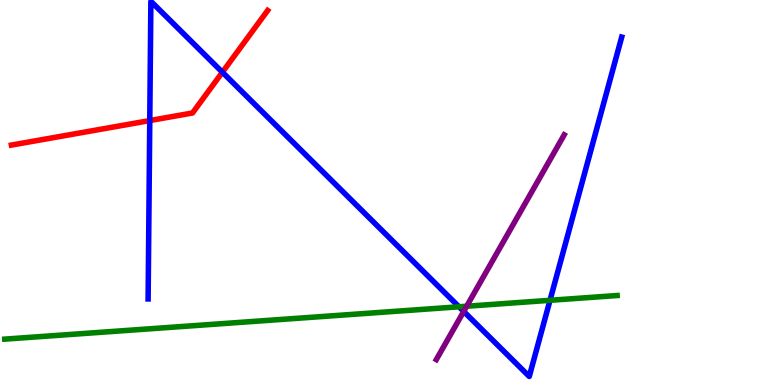[{'lines': ['blue', 'red'], 'intersections': [{'x': 1.93, 'y': 6.87}, {'x': 2.87, 'y': 8.12}]}, {'lines': ['green', 'red'], 'intersections': []}, {'lines': ['purple', 'red'], 'intersections': []}, {'lines': ['blue', 'green'], 'intersections': [{'x': 5.92, 'y': 2.03}, {'x': 7.1, 'y': 2.2}]}, {'lines': ['blue', 'purple'], 'intersections': [{'x': 5.98, 'y': 1.91}]}, {'lines': ['green', 'purple'], 'intersections': [{'x': 6.02, 'y': 2.05}]}]